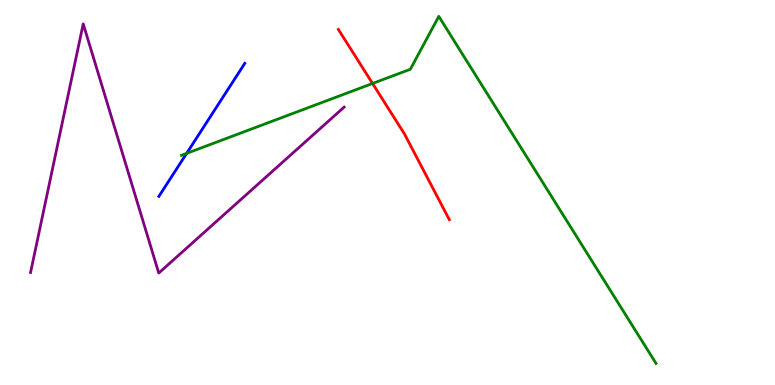[{'lines': ['blue', 'red'], 'intersections': []}, {'lines': ['green', 'red'], 'intersections': [{'x': 4.81, 'y': 7.83}]}, {'lines': ['purple', 'red'], 'intersections': []}, {'lines': ['blue', 'green'], 'intersections': [{'x': 2.41, 'y': 6.02}]}, {'lines': ['blue', 'purple'], 'intersections': []}, {'lines': ['green', 'purple'], 'intersections': []}]